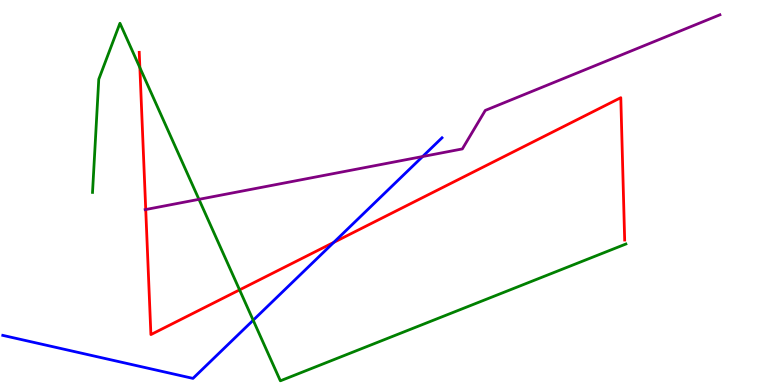[{'lines': ['blue', 'red'], 'intersections': [{'x': 4.31, 'y': 3.7}]}, {'lines': ['green', 'red'], 'intersections': [{'x': 1.8, 'y': 8.24}, {'x': 3.09, 'y': 2.47}]}, {'lines': ['purple', 'red'], 'intersections': [{'x': 1.88, 'y': 4.56}]}, {'lines': ['blue', 'green'], 'intersections': [{'x': 3.27, 'y': 1.68}]}, {'lines': ['blue', 'purple'], 'intersections': [{'x': 5.45, 'y': 5.93}]}, {'lines': ['green', 'purple'], 'intersections': [{'x': 2.57, 'y': 4.82}]}]